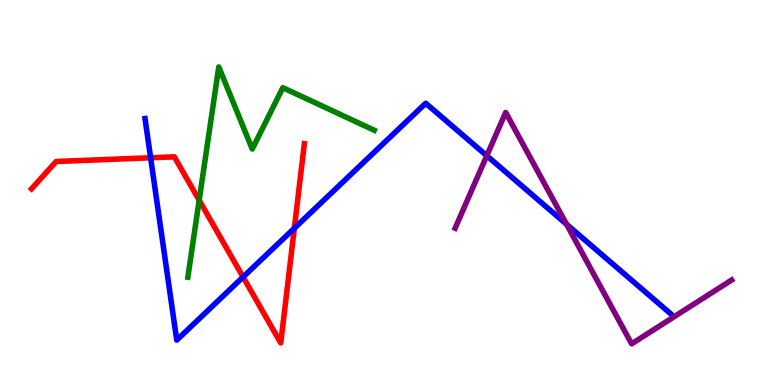[{'lines': ['blue', 'red'], 'intersections': [{'x': 1.94, 'y': 5.9}, {'x': 3.14, 'y': 2.8}, {'x': 3.8, 'y': 4.07}]}, {'lines': ['green', 'red'], 'intersections': [{'x': 2.57, 'y': 4.8}]}, {'lines': ['purple', 'red'], 'intersections': []}, {'lines': ['blue', 'green'], 'intersections': []}, {'lines': ['blue', 'purple'], 'intersections': [{'x': 6.28, 'y': 5.96}, {'x': 7.31, 'y': 4.17}]}, {'lines': ['green', 'purple'], 'intersections': []}]